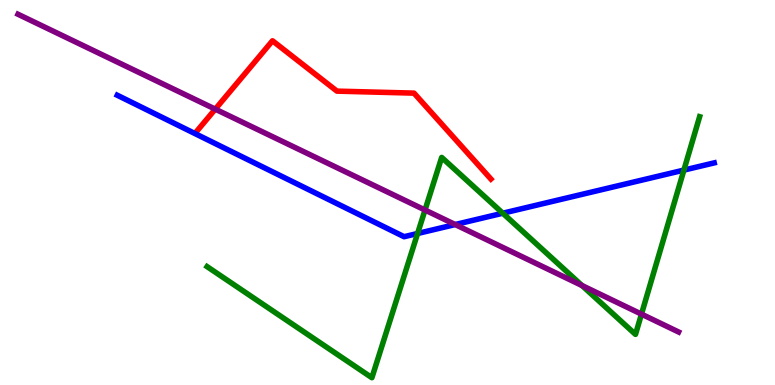[{'lines': ['blue', 'red'], 'intersections': []}, {'lines': ['green', 'red'], 'intersections': []}, {'lines': ['purple', 'red'], 'intersections': [{'x': 2.78, 'y': 7.17}]}, {'lines': ['blue', 'green'], 'intersections': [{'x': 5.39, 'y': 3.94}, {'x': 6.49, 'y': 4.46}, {'x': 8.82, 'y': 5.58}]}, {'lines': ['blue', 'purple'], 'intersections': [{'x': 5.87, 'y': 4.17}]}, {'lines': ['green', 'purple'], 'intersections': [{'x': 5.48, 'y': 4.54}, {'x': 7.51, 'y': 2.58}, {'x': 8.28, 'y': 1.84}]}]